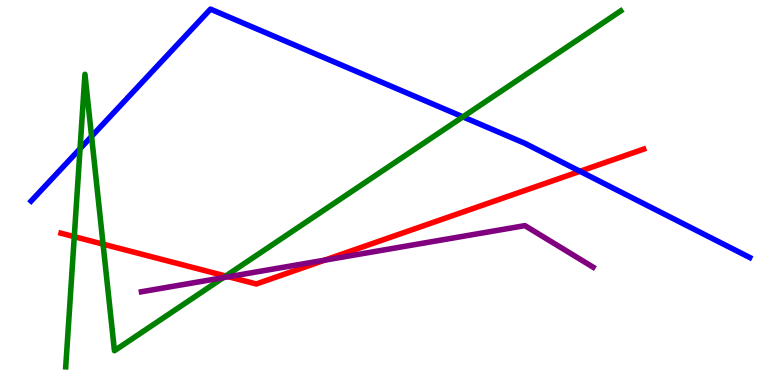[{'lines': ['blue', 'red'], 'intersections': [{'x': 7.48, 'y': 5.55}]}, {'lines': ['green', 'red'], 'intersections': [{'x': 0.958, 'y': 3.85}, {'x': 1.33, 'y': 3.66}, {'x': 2.91, 'y': 2.83}]}, {'lines': ['purple', 'red'], 'intersections': [{'x': 2.95, 'y': 2.81}, {'x': 4.19, 'y': 3.24}]}, {'lines': ['blue', 'green'], 'intersections': [{'x': 1.03, 'y': 6.14}, {'x': 1.18, 'y': 6.46}, {'x': 5.97, 'y': 6.96}]}, {'lines': ['blue', 'purple'], 'intersections': []}, {'lines': ['green', 'purple'], 'intersections': [{'x': 2.88, 'y': 2.79}]}]